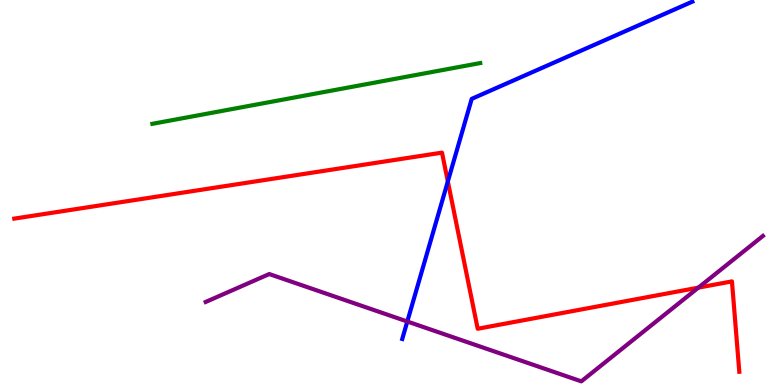[{'lines': ['blue', 'red'], 'intersections': [{'x': 5.78, 'y': 5.29}]}, {'lines': ['green', 'red'], 'intersections': []}, {'lines': ['purple', 'red'], 'intersections': [{'x': 9.01, 'y': 2.53}]}, {'lines': ['blue', 'green'], 'intersections': []}, {'lines': ['blue', 'purple'], 'intersections': [{'x': 5.26, 'y': 1.65}]}, {'lines': ['green', 'purple'], 'intersections': []}]